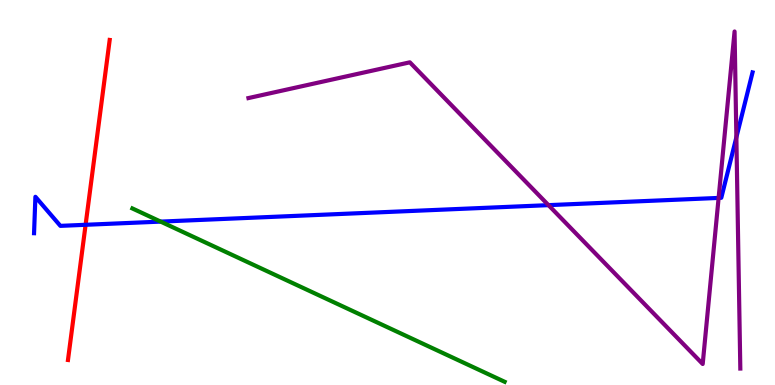[{'lines': ['blue', 'red'], 'intersections': [{'x': 1.1, 'y': 4.16}]}, {'lines': ['green', 'red'], 'intersections': []}, {'lines': ['purple', 'red'], 'intersections': []}, {'lines': ['blue', 'green'], 'intersections': [{'x': 2.07, 'y': 4.24}]}, {'lines': ['blue', 'purple'], 'intersections': [{'x': 7.08, 'y': 4.67}, {'x': 9.27, 'y': 4.86}, {'x': 9.5, 'y': 6.43}]}, {'lines': ['green', 'purple'], 'intersections': []}]